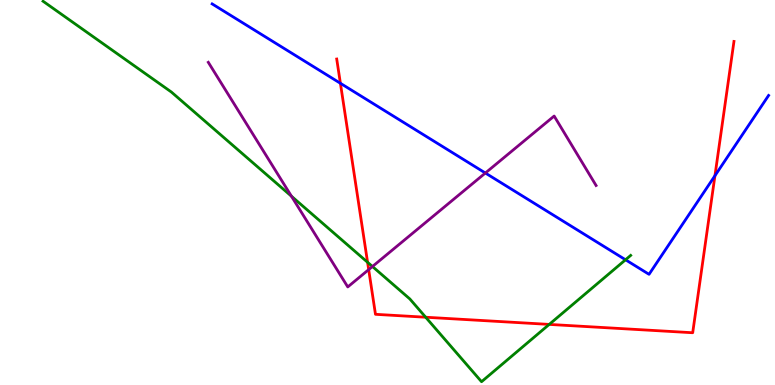[{'lines': ['blue', 'red'], 'intersections': [{'x': 4.39, 'y': 7.84}, {'x': 9.23, 'y': 5.44}]}, {'lines': ['green', 'red'], 'intersections': [{'x': 4.74, 'y': 3.19}, {'x': 5.49, 'y': 1.76}, {'x': 7.09, 'y': 1.57}]}, {'lines': ['purple', 'red'], 'intersections': [{'x': 4.76, 'y': 3.0}]}, {'lines': ['blue', 'green'], 'intersections': [{'x': 8.07, 'y': 3.25}]}, {'lines': ['blue', 'purple'], 'intersections': [{'x': 6.26, 'y': 5.51}]}, {'lines': ['green', 'purple'], 'intersections': [{'x': 3.76, 'y': 4.9}, {'x': 4.81, 'y': 3.08}]}]